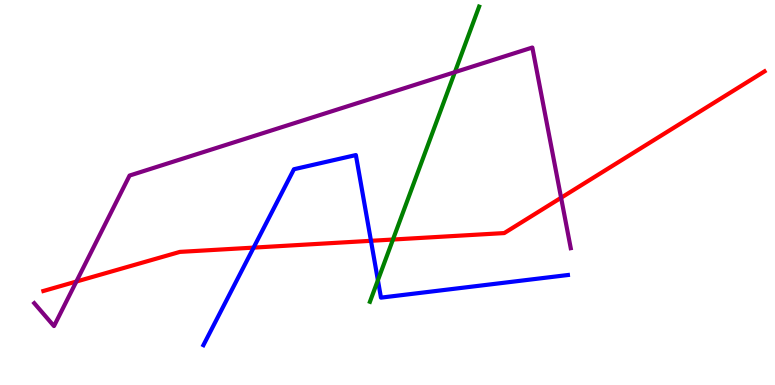[{'lines': ['blue', 'red'], 'intersections': [{'x': 3.27, 'y': 3.57}, {'x': 4.79, 'y': 3.75}]}, {'lines': ['green', 'red'], 'intersections': [{'x': 5.07, 'y': 3.78}]}, {'lines': ['purple', 'red'], 'intersections': [{'x': 0.985, 'y': 2.69}, {'x': 7.24, 'y': 4.86}]}, {'lines': ['blue', 'green'], 'intersections': [{'x': 4.88, 'y': 2.72}]}, {'lines': ['blue', 'purple'], 'intersections': []}, {'lines': ['green', 'purple'], 'intersections': [{'x': 5.87, 'y': 8.13}]}]